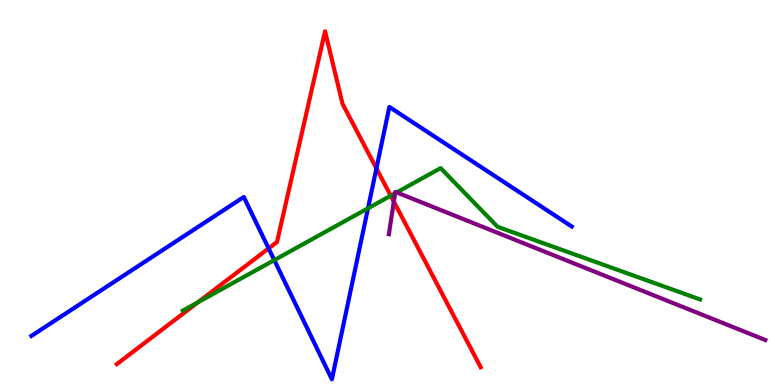[{'lines': ['blue', 'red'], 'intersections': [{'x': 3.47, 'y': 3.55}, {'x': 4.86, 'y': 5.63}]}, {'lines': ['green', 'red'], 'intersections': [{'x': 2.55, 'y': 2.15}, {'x': 5.04, 'y': 4.92}]}, {'lines': ['purple', 'red'], 'intersections': [{'x': 5.08, 'y': 4.76}]}, {'lines': ['blue', 'green'], 'intersections': [{'x': 3.54, 'y': 3.24}, {'x': 4.75, 'y': 4.59}]}, {'lines': ['blue', 'purple'], 'intersections': []}, {'lines': ['green', 'purple'], 'intersections': [{'x': 5.1, 'y': 4.98}, {'x': 5.12, 'y': 5.0}]}]